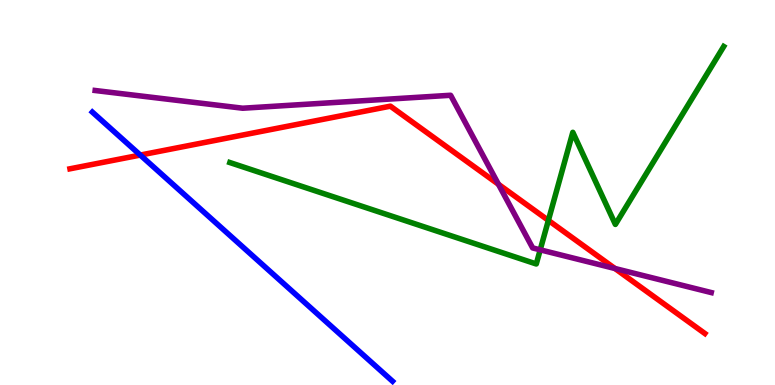[{'lines': ['blue', 'red'], 'intersections': [{'x': 1.81, 'y': 5.97}]}, {'lines': ['green', 'red'], 'intersections': [{'x': 7.08, 'y': 4.28}]}, {'lines': ['purple', 'red'], 'intersections': [{'x': 6.43, 'y': 5.21}, {'x': 7.94, 'y': 3.03}]}, {'lines': ['blue', 'green'], 'intersections': []}, {'lines': ['blue', 'purple'], 'intersections': []}, {'lines': ['green', 'purple'], 'intersections': [{'x': 6.97, 'y': 3.51}]}]